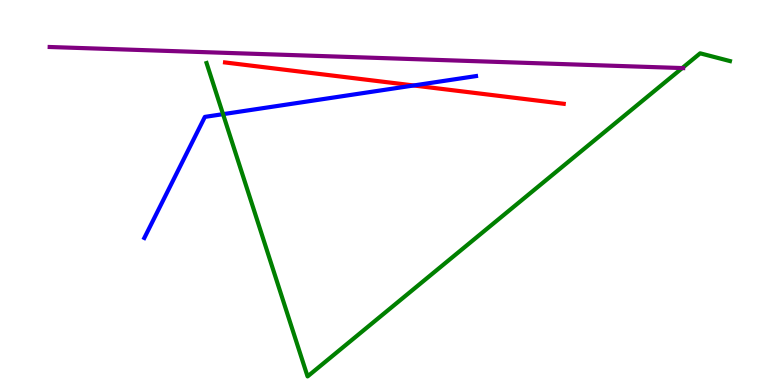[{'lines': ['blue', 'red'], 'intersections': [{'x': 5.34, 'y': 7.78}]}, {'lines': ['green', 'red'], 'intersections': []}, {'lines': ['purple', 'red'], 'intersections': []}, {'lines': ['blue', 'green'], 'intersections': [{'x': 2.88, 'y': 7.03}]}, {'lines': ['blue', 'purple'], 'intersections': []}, {'lines': ['green', 'purple'], 'intersections': [{'x': 8.8, 'y': 8.23}]}]